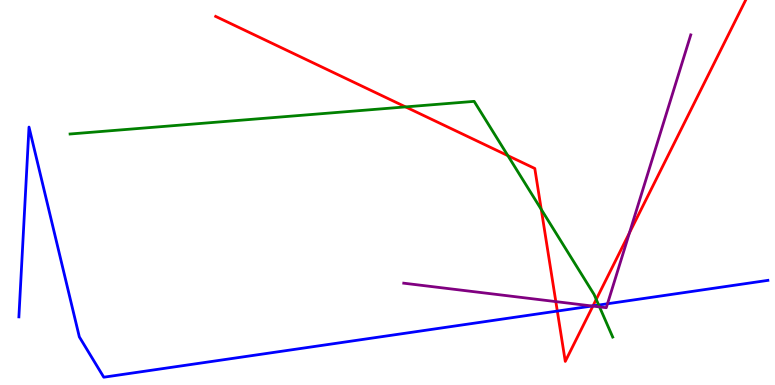[{'lines': ['blue', 'red'], 'intersections': [{'x': 7.19, 'y': 1.92}, {'x': 7.65, 'y': 2.06}]}, {'lines': ['green', 'red'], 'intersections': [{'x': 5.23, 'y': 7.22}, {'x': 6.55, 'y': 5.96}, {'x': 6.98, 'y': 4.56}, {'x': 7.69, 'y': 2.22}]}, {'lines': ['purple', 'red'], 'intersections': [{'x': 7.17, 'y': 2.17}, {'x': 7.65, 'y': 2.05}, {'x': 8.12, 'y': 3.95}]}, {'lines': ['blue', 'green'], 'intersections': [{'x': 7.73, 'y': 2.08}]}, {'lines': ['blue', 'purple'], 'intersections': [{'x': 7.64, 'y': 2.05}, {'x': 7.84, 'y': 2.11}]}, {'lines': ['green', 'purple'], 'intersections': [{'x': 7.74, 'y': 2.03}]}]